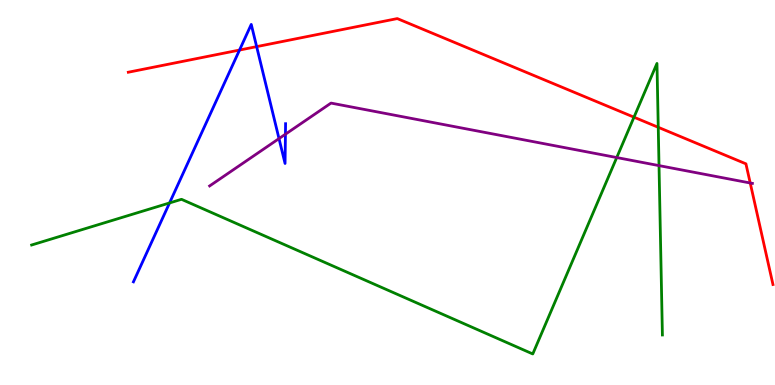[{'lines': ['blue', 'red'], 'intersections': [{'x': 3.09, 'y': 8.7}, {'x': 3.31, 'y': 8.79}]}, {'lines': ['green', 'red'], 'intersections': [{'x': 8.18, 'y': 6.96}, {'x': 8.49, 'y': 6.69}]}, {'lines': ['purple', 'red'], 'intersections': [{'x': 9.68, 'y': 5.25}]}, {'lines': ['blue', 'green'], 'intersections': [{'x': 2.19, 'y': 4.73}]}, {'lines': ['blue', 'purple'], 'intersections': [{'x': 3.6, 'y': 6.4}, {'x': 3.68, 'y': 6.51}]}, {'lines': ['green', 'purple'], 'intersections': [{'x': 7.96, 'y': 5.91}, {'x': 8.5, 'y': 5.7}]}]